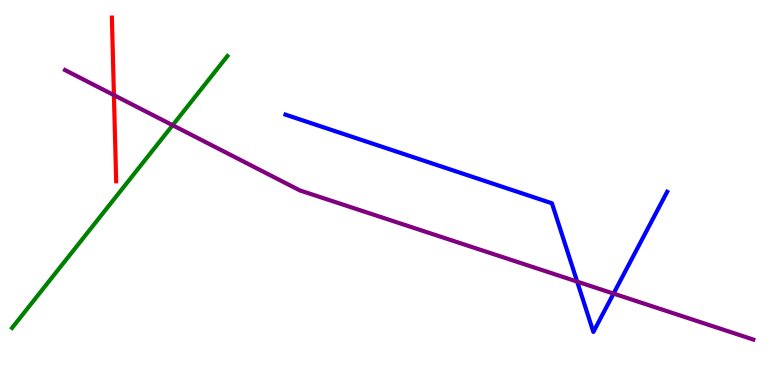[{'lines': ['blue', 'red'], 'intersections': []}, {'lines': ['green', 'red'], 'intersections': []}, {'lines': ['purple', 'red'], 'intersections': [{'x': 1.47, 'y': 7.53}]}, {'lines': ['blue', 'green'], 'intersections': []}, {'lines': ['blue', 'purple'], 'intersections': [{'x': 7.45, 'y': 2.69}, {'x': 7.92, 'y': 2.37}]}, {'lines': ['green', 'purple'], 'intersections': [{'x': 2.23, 'y': 6.75}]}]